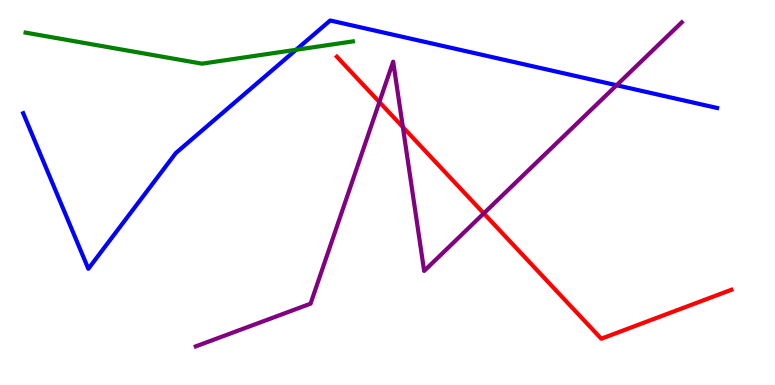[{'lines': ['blue', 'red'], 'intersections': []}, {'lines': ['green', 'red'], 'intersections': []}, {'lines': ['purple', 'red'], 'intersections': [{'x': 4.9, 'y': 7.35}, {'x': 5.2, 'y': 6.7}, {'x': 6.24, 'y': 4.46}]}, {'lines': ['blue', 'green'], 'intersections': [{'x': 3.82, 'y': 8.71}]}, {'lines': ['blue', 'purple'], 'intersections': [{'x': 7.96, 'y': 7.79}]}, {'lines': ['green', 'purple'], 'intersections': []}]